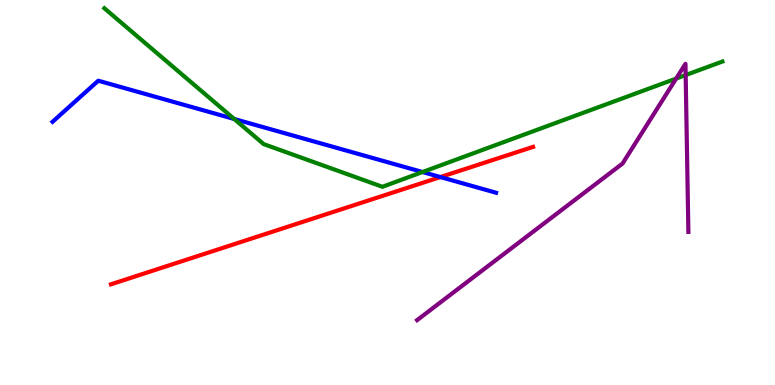[{'lines': ['blue', 'red'], 'intersections': [{'x': 5.68, 'y': 5.4}]}, {'lines': ['green', 'red'], 'intersections': []}, {'lines': ['purple', 'red'], 'intersections': []}, {'lines': ['blue', 'green'], 'intersections': [{'x': 3.02, 'y': 6.91}, {'x': 5.45, 'y': 5.53}]}, {'lines': ['blue', 'purple'], 'intersections': []}, {'lines': ['green', 'purple'], 'intersections': [{'x': 8.72, 'y': 7.96}, {'x': 8.85, 'y': 8.05}]}]